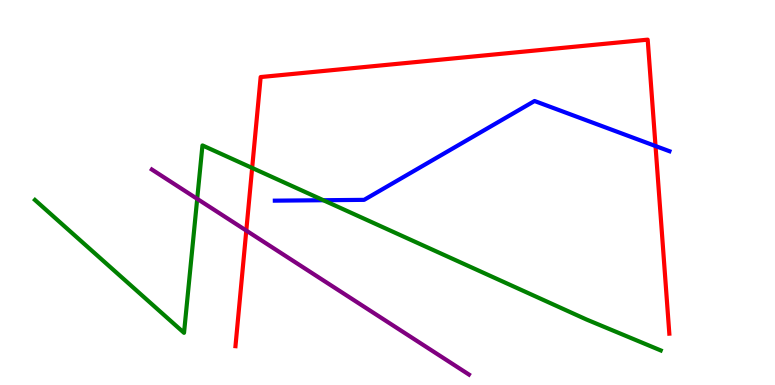[{'lines': ['blue', 'red'], 'intersections': [{'x': 8.46, 'y': 6.21}]}, {'lines': ['green', 'red'], 'intersections': [{'x': 3.25, 'y': 5.64}]}, {'lines': ['purple', 'red'], 'intersections': [{'x': 3.18, 'y': 4.01}]}, {'lines': ['blue', 'green'], 'intersections': [{'x': 4.17, 'y': 4.8}]}, {'lines': ['blue', 'purple'], 'intersections': []}, {'lines': ['green', 'purple'], 'intersections': [{'x': 2.54, 'y': 4.84}]}]